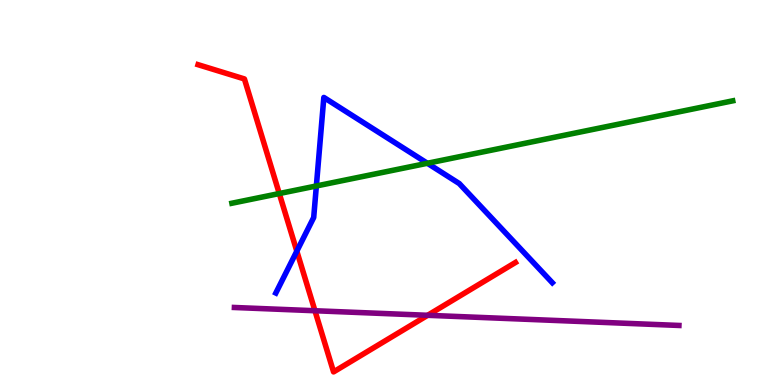[{'lines': ['blue', 'red'], 'intersections': [{'x': 3.83, 'y': 3.48}]}, {'lines': ['green', 'red'], 'intersections': [{'x': 3.6, 'y': 4.97}]}, {'lines': ['purple', 'red'], 'intersections': [{'x': 4.06, 'y': 1.93}, {'x': 5.52, 'y': 1.81}]}, {'lines': ['blue', 'green'], 'intersections': [{'x': 4.08, 'y': 5.17}, {'x': 5.51, 'y': 5.76}]}, {'lines': ['blue', 'purple'], 'intersections': []}, {'lines': ['green', 'purple'], 'intersections': []}]